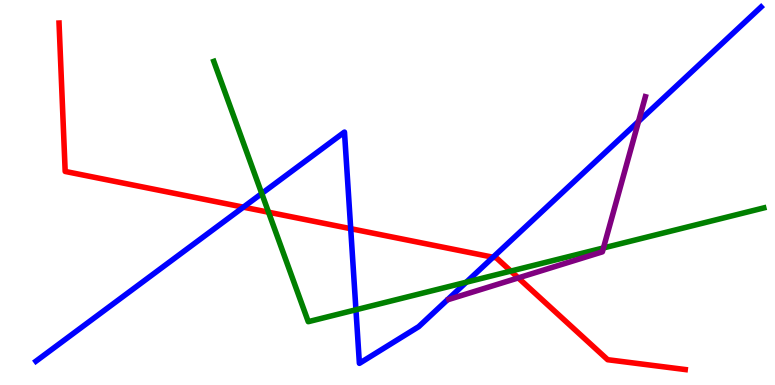[{'lines': ['blue', 'red'], 'intersections': [{'x': 3.14, 'y': 4.62}, {'x': 4.53, 'y': 4.06}, {'x': 6.36, 'y': 3.32}]}, {'lines': ['green', 'red'], 'intersections': [{'x': 3.47, 'y': 4.49}, {'x': 6.59, 'y': 2.96}]}, {'lines': ['purple', 'red'], 'intersections': [{'x': 6.69, 'y': 2.78}]}, {'lines': ['blue', 'green'], 'intersections': [{'x': 3.38, 'y': 4.97}, {'x': 4.59, 'y': 1.95}, {'x': 6.02, 'y': 2.67}]}, {'lines': ['blue', 'purple'], 'intersections': [{'x': 8.24, 'y': 6.85}]}, {'lines': ['green', 'purple'], 'intersections': [{'x': 7.79, 'y': 3.56}]}]